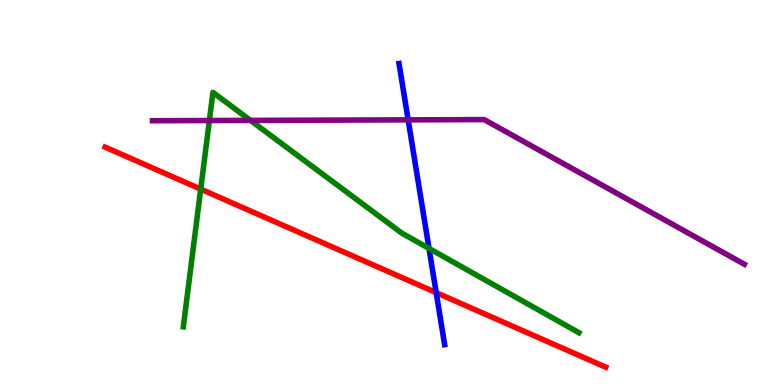[{'lines': ['blue', 'red'], 'intersections': [{'x': 5.63, 'y': 2.4}]}, {'lines': ['green', 'red'], 'intersections': [{'x': 2.59, 'y': 5.09}]}, {'lines': ['purple', 'red'], 'intersections': []}, {'lines': ['blue', 'green'], 'intersections': [{'x': 5.54, 'y': 3.55}]}, {'lines': ['blue', 'purple'], 'intersections': [{'x': 5.27, 'y': 6.89}]}, {'lines': ['green', 'purple'], 'intersections': [{'x': 2.7, 'y': 6.87}, {'x': 3.23, 'y': 6.87}]}]